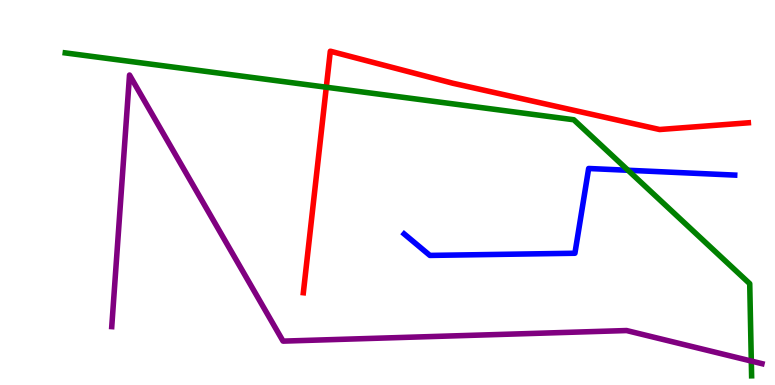[{'lines': ['blue', 'red'], 'intersections': []}, {'lines': ['green', 'red'], 'intersections': [{'x': 4.21, 'y': 7.73}]}, {'lines': ['purple', 'red'], 'intersections': []}, {'lines': ['blue', 'green'], 'intersections': [{'x': 8.1, 'y': 5.58}]}, {'lines': ['blue', 'purple'], 'intersections': []}, {'lines': ['green', 'purple'], 'intersections': [{'x': 9.69, 'y': 0.622}]}]